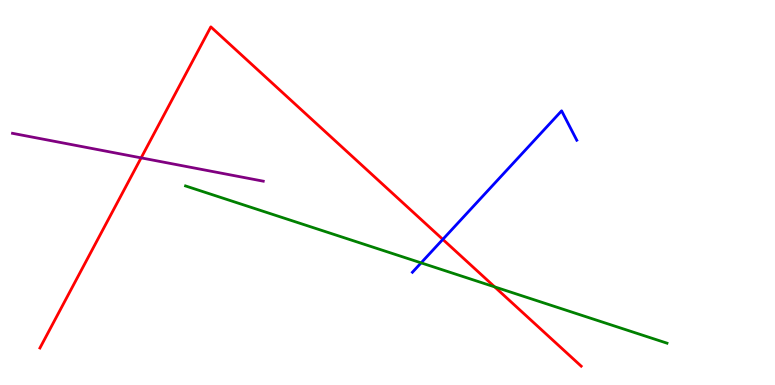[{'lines': ['blue', 'red'], 'intersections': [{'x': 5.71, 'y': 3.78}]}, {'lines': ['green', 'red'], 'intersections': [{'x': 6.38, 'y': 2.55}]}, {'lines': ['purple', 'red'], 'intersections': [{'x': 1.82, 'y': 5.9}]}, {'lines': ['blue', 'green'], 'intersections': [{'x': 5.43, 'y': 3.17}]}, {'lines': ['blue', 'purple'], 'intersections': []}, {'lines': ['green', 'purple'], 'intersections': []}]